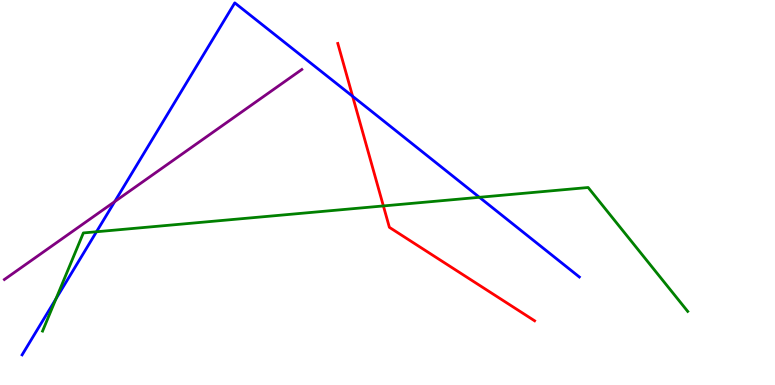[{'lines': ['blue', 'red'], 'intersections': [{'x': 4.55, 'y': 7.5}]}, {'lines': ['green', 'red'], 'intersections': [{'x': 4.95, 'y': 4.65}]}, {'lines': ['purple', 'red'], 'intersections': []}, {'lines': ['blue', 'green'], 'intersections': [{'x': 0.722, 'y': 2.24}, {'x': 1.25, 'y': 3.98}, {'x': 6.19, 'y': 4.88}]}, {'lines': ['blue', 'purple'], 'intersections': [{'x': 1.48, 'y': 4.76}]}, {'lines': ['green', 'purple'], 'intersections': []}]